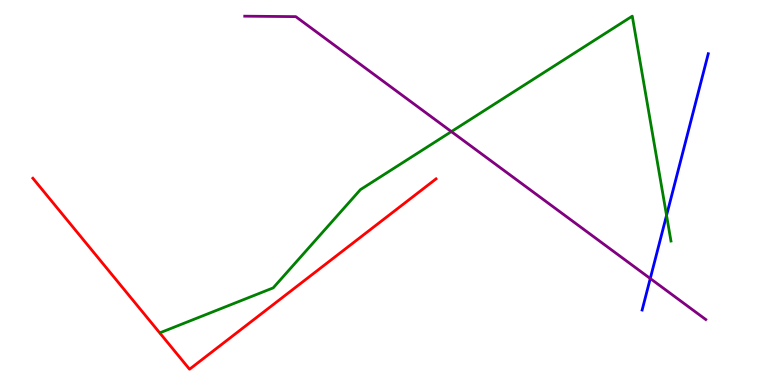[{'lines': ['blue', 'red'], 'intersections': []}, {'lines': ['green', 'red'], 'intersections': []}, {'lines': ['purple', 'red'], 'intersections': []}, {'lines': ['blue', 'green'], 'intersections': [{'x': 8.6, 'y': 4.41}]}, {'lines': ['blue', 'purple'], 'intersections': [{'x': 8.39, 'y': 2.77}]}, {'lines': ['green', 'purple'], 'intersections': [{'x': 5.82, 'y': 6.58}]}]